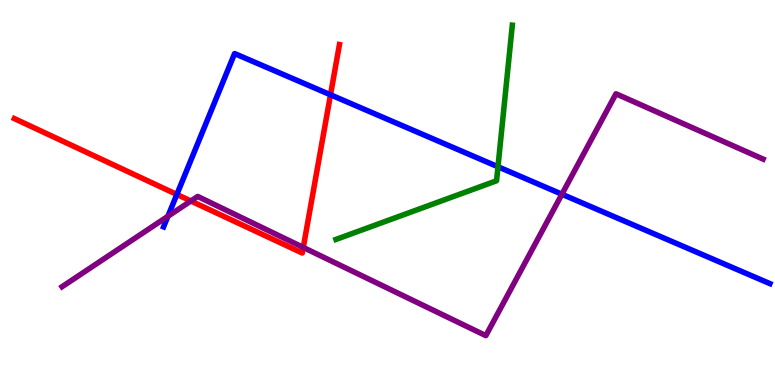[{'lines': ['blue', 'red'], 'intersections': [{'x': 2.28, 'y': 4.95}, {'x': 4.26, 'y': 7.54}]}, {'lines': ['green', 'red'], 'intersections': []}, {'lines': ['purple', 'red'], 'intersections': [{'x': 2.46, 'y': 4.78}, {'x': 3.91, 'y': 3.57}]}, {'lines': ['blue', 'green'], 'intersections': [{'x': 6.43, 'y': 5.67}]}, {'lines': ['blue', 'purple'], 'intersections': [{'x': 2.17, 'y': 4.38}, {'x': 7.25, 'y': 4.96}]}, {'lines': ['green', 'purple'], 'intersections': []}]